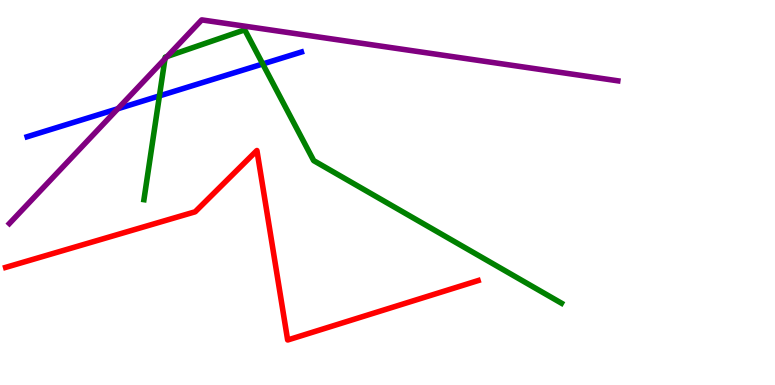[{'lines': ['blue', 'red'], 'intersections': []}, {'lines': ['green', 'red'], 'intersections': []}, {'lines': ['purple', 'red'], 'intersections': []}, {'lines': ['blue', 'green'], 'intersections': [{'x': 2.06, 'y': 7.51}, {'x': 3.39, 'y': 8.34}]}, {'lines': ['blue', 'purple'], 'intersections': [{'x': 1.52, 'y': 7.18}]}, {'lines': ['green', 'purple'], 'intersections': [{'x': 2.13, 'y': 8.47}, {'x': 2.16, 'y': 8.53}]}]